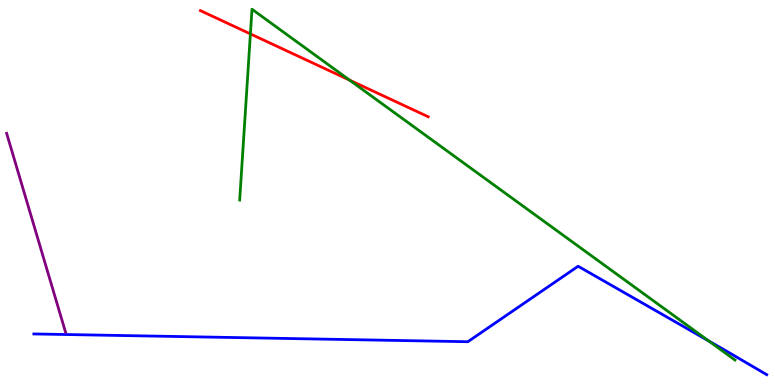[{'lines': ['blue', 'red'], 'intersections': []}, {'lines': ['green', 'red'], 'intersections': [{'x': 3.23, 'y': 9.12}, {'x': 4.51, 'y': 7.92}]}, {'lines': ['purple', 'red'], 'intersections': []}, {'lines': ['blue', 'green'], 'intersections': [{'x': 9.14, 'y': 1.14}]}, {'lines': ['blue', 'purple'], 'intersections': []}, {'lines': ['green', 'purple'], 'intersections': []}]